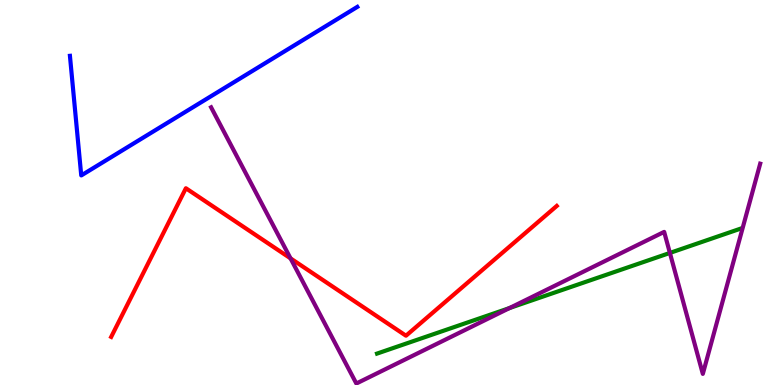[{'lines': ['blue', 'red'], 'intersections': []}, {'lines': ['green', 'red'], 'intersections': []}, {'lines': ['purple', 'red'], 'intersections': [{'x': 3.75, 'y': 3.29}]}, {'lines': ['blue', 'green'], 'intersections': []}, {'lines': ['blue', 'purple'], 'intersections': []}, {'lines': ['green', 'purple'], 'intersections': [{'x': 6.57, 'y': 2.0}, {'x': 8.64, 'y': 3.43}]}]